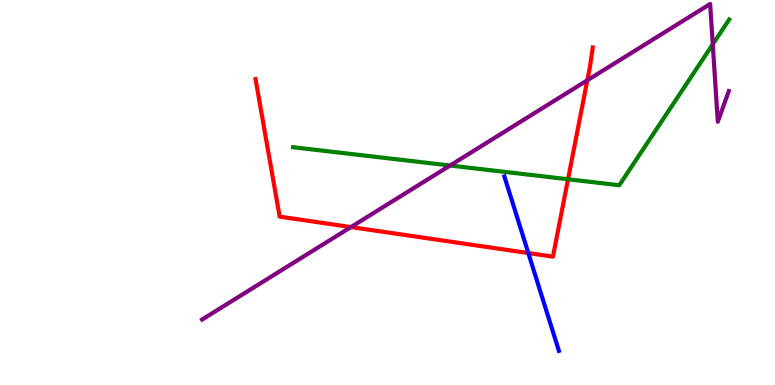[{'lines': ['blue', 'red'], 'intersections': [{'x': 6.82, 'y': 3.43}]}, {'lines': ['green', 'red'], 'intersections': [{'x': 7.33, 'y': 5.34}]}, {'lines': ['purple', 'red'], 'intersections': [{'x': 4.53, 'y': 4.1}, {'x': 7.58, 'y': 7.91}]}, {'lines': ['blue', 'green'], 'intersections': []}, {'lines': ['blue', 'purple'], 'intersections': []}, {'lines': ['green', 'purple'], 'intersections': [{'x': 5.81, 'y': 5.7}, {'x': 9.2, 'y': 8.85}]}]